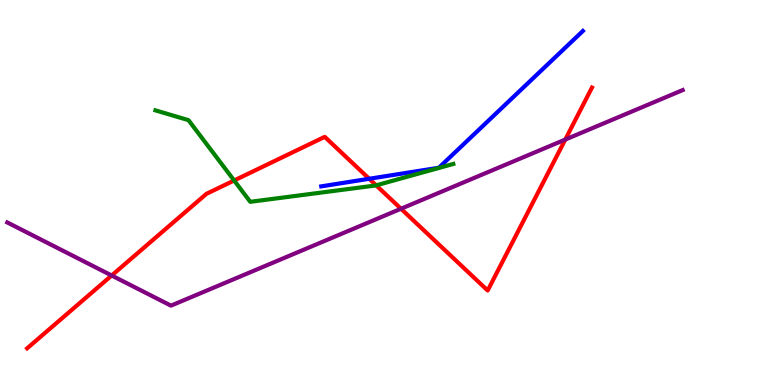[{'lines': ['blue', 'red'], 'intersections': [{'x': 4.76, 'y': 5.36}]}, {'lines': ['green', 'red'], 'intersections': [{'x': 3.02, 'y': 5.31}, {'x': 4.85, 'y': 5.19}]}, {'lines': ['purple', 'red'], 'intersections': [{'x': 1.44, 'y': 2.84}, {'x': 5.17, 'y': 4.58}, {'x': 7.29, 'y': 6.37}]}, {'lines': ['blue', 'green'], 'intersections': []}, {'lines': ['blue', 'purple'], 'intersections': []}, {'lines': ['green', 'purple'], 'intersections': []}]